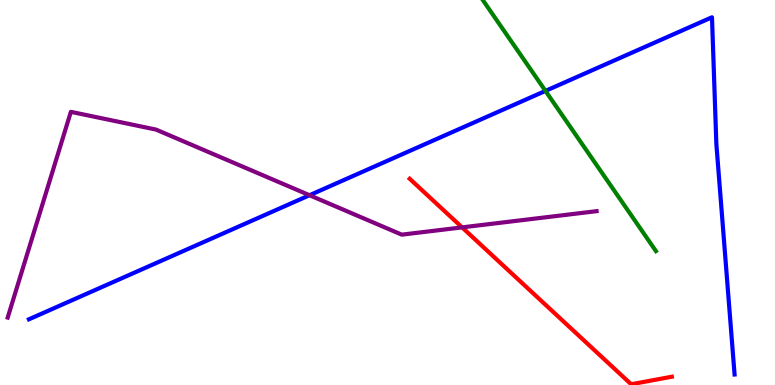[{'lines': ['blue', 'red'], 'intersections': []}, {'lines': ['green', 'red'], 'intersections': []}, {'lines': ['purple', 'red'], 'intersections': [{'x': 5.96, 'y': 4.09}]}, {'lines': ['blue', 'green'], 'intersections': [{'x': 7.04, 'y': 7.64}]}, {'lines': ['blue', 'purple'], 'intersections': [{'x': 3.99, 'y': 4.93}]}, {'lines': ['green', 'purple'], 'intersections': []}]